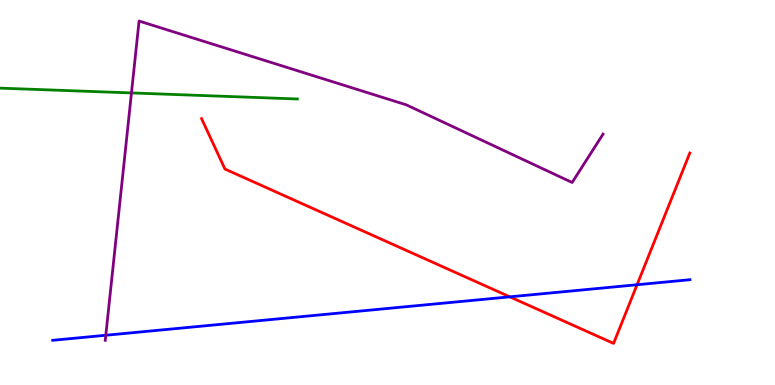[{'lines': ['blue', 'red'], 'intersections': [{'x': 6.58, 'y': 2.29}, {'x': 8.22, 'y': 2.6}]}, {'lines': ['green', 'red'], 'intersections': []}, {'lines': ['purple', 'red'], 'intersections': []}, {'lines': ['blue', 'green'], 'intersections': []}, {'lines': ['blue', 'purple'], 'intersections': [{'x': 1.37, 'y': 1.29}]}, {'lines': ['green', 'purple'], 'intersections': [{'x': 1.7, 'y': 7.59}]}]